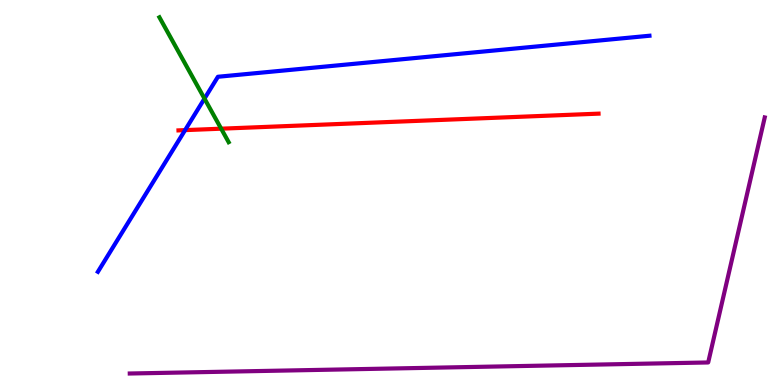[{'lines': ['blue', 'red'], 'intersections': [{'x': 2.39, 'y': 6.62}]}, {'lines': ['green', 'red'], 'intersections': [{'x': 2.85, 'y': 6.66}]}, {'lines': ['purple', 'red'], 'intersections': []}, {'lines': ['blue', 'green'], 'intersections': [{'x': 2.64, 'y': 7.44}]}, {'lines': ['blue', 'purple'], 'intersections': []}, {'lines': ['green', 'purple'], 'intersections': []}]